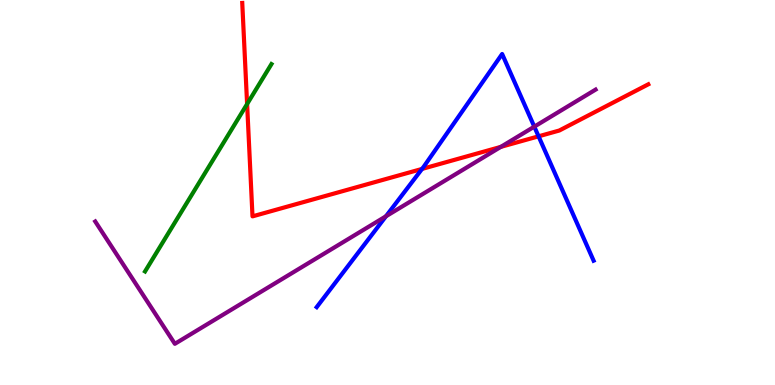[{'lines': ['blue', 'red'], 'intersections': [{'x': 5.45, 'y': 5.61}, {'x': 6.95, 'y': 6.46}]}, {'lines': ['green', 'red'], 'intersections': [{'x': 3.19, 'y': 7.3}]}, {'lines': ['purple', 'red'], 'intersections': [{'x': 6.46, 'y': 6.18}]}, {'lines': ['blue', 'green'], 'intersections': []}, {'lines': ['blue', 'purple'], 'intersections': [{'x': 4.98, 'y': 4.38}, {'x': 6.89, 'y': 6.71}]}, {'lines': ['green', 'purple'], 'intersections': []}]